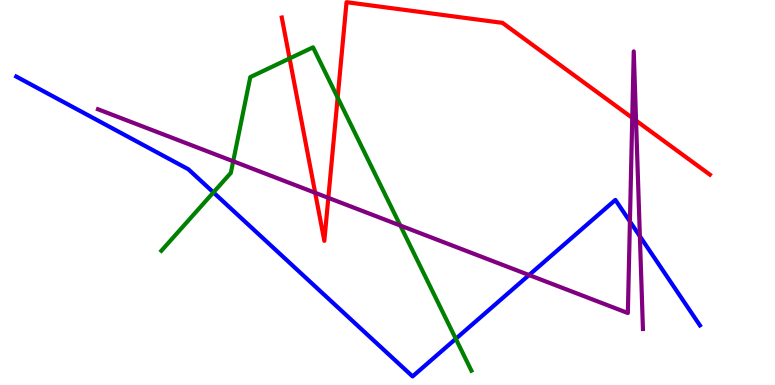[{'lines': ['blue', 'red'], 'intersections': []}, {'lines': ['green', 'red'], 'intersections': [{'x': 3.74, 'y': 8.48}, {'x': 4.36, 'y': 7.46}]}, {'lines': ['purple', 'red'], 'intersections': [{'x': 4.07, 'y': 4.99}, {'x': 4.24, 'y': 4.86}, {'x': 8.16, 'y': 6.94}, {'x': 8.21, 'y': 6.87}]}, {'lines': ['blue', 'green'], 'intersections': [{'x': 2.75, 'y': 5.0}, {'x': 5.88, 'y': 1.2}]}, {'lines': ['blue', 'purple'], 'intersections': [{'x': 6.83, 'y': 2.86}, {'x': 8.13, 'y': 4.25}, {'x': 8.26, 'y': 3.86}]}, {'lines': ['green', 'purple'], 'intersections': [{'x': 3.01, 'y': 5.81}, {'x': 5.17, 'y': 4.14}]}]